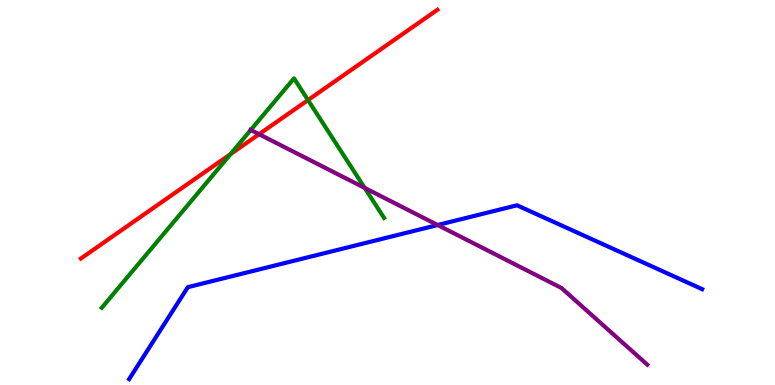[{'lines': ['blue', 'red'], 'intersections': []}, {'lines': ['green', 'red'], 'intersections': [{'x': 2.97, 'y': 6.0}, {'x': 3.97, 'y': 7.4}]}, {'lines': ['purple', 'red'], 'intersections': [{'x': 3.34, 'y': 6.51}]}, {'lines': ['blue', 'green'], 'intersections': []}, {'lines': ['blue', 'purple'], 'intersections': [{'x': 5.65, 'y': 4.16}]}, {'lines': ['green', 'purple'], 'intersections': [{'x': 3.24, 'y': 6.62}, {'x': 4.71, 'y': 5.12}]}]